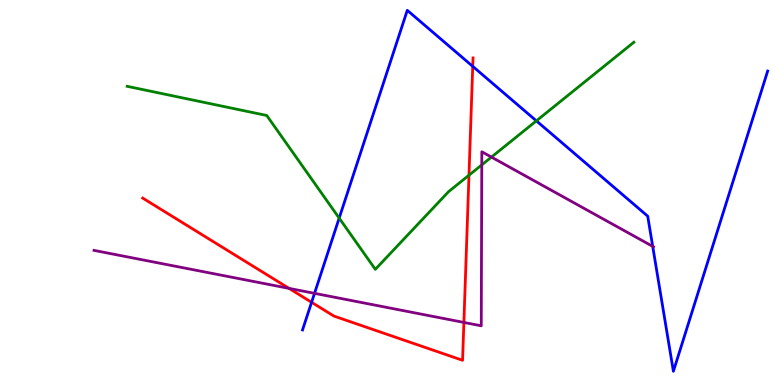[{'lines': ['blue', 'red'], 'intersections': [{'x': 4.02, 'y': 2.15}, {'x': 6.1, 'y': 8.28}]}, {'lines': ['green', 'red'], 'intersections': [{'x': 6.05, 'y': 5.45}]}, {'lines': ['purple', 'red'], 'intersections': [{'x': 3.73, 'y': 2.51}, {'x': 5.99, 'y': 1.63}]}, {'lines': ['blue', 'green'], 'intersections': [{'x': 4.38, 'y': 4.33}, {'x': 6.92, 'y': 6.86}]}, {'lines': ['blue', 'purple'], 'intersections': [{'x': 4.06, 'y': 2.38}, {'x': 8.42, 'y': 3.6}]}, {'lines': ['green', 'purple'], 'intersections': [{'x': 6.22, 'y': 5.72}, {'x': 6.34, 'y': 5.92}]}]